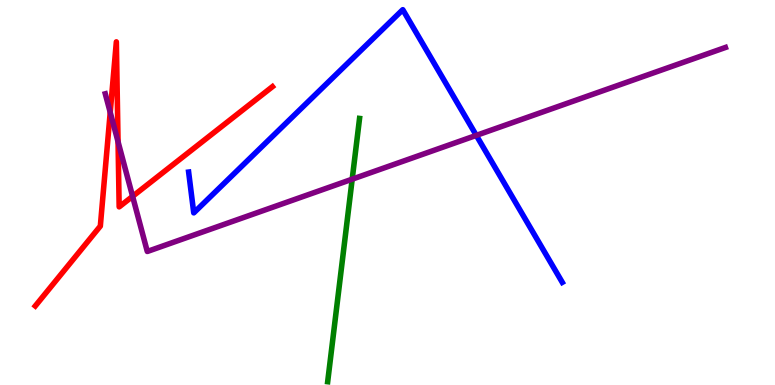[{'lines': ['blue', 'red'], 'intersections': []}, {'lines': ['green', 'red'], 'intersections': []}, {'lines': ['purple', 'red'], 'intersections': [{'x': 1.42, 'y': 7.08}, {'x': 1.52, 'y': 6.32}, {'x': 1.71, 'y': 4.9}]}, {'lines': ['blue', 'green'], 'intersections': []}, {'lines': ['blue', 'purple'], 'intersections': [{'x': 6.15, 'y': 6.48}]}, {'lines': ['green', 'purple'], 'intersections': [{'x': 4.54, 'y': 5.35}]}]